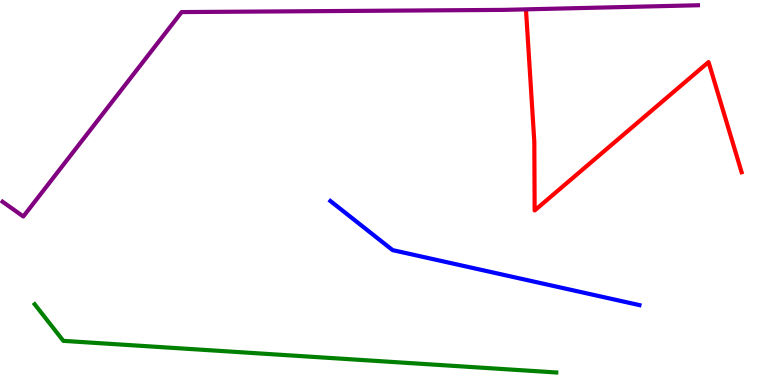[{'lines': ['blue', 'red'], 'intersections': []}, {'lines': ['green', 'red'], 'intersections': []}, {'lines': ['purple', 'red'], 'intersections': []}, {'lines': ['blue', 'green'], 'intersections': []}, {'lines': ['blue', 'purple'], 'intersections': []}, {'lines': ['green', 'purple'], 'intersections': []}]